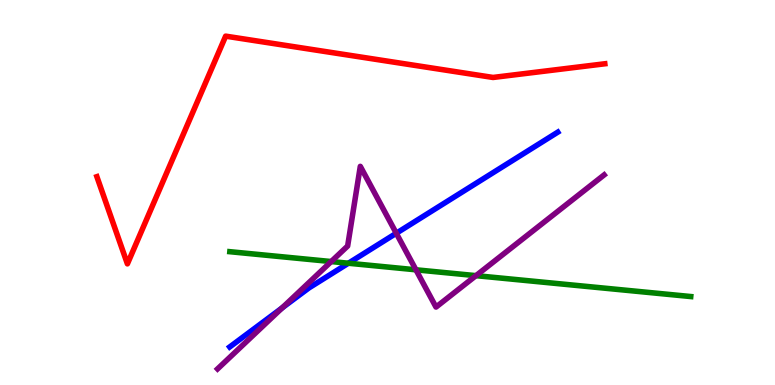[{'lines': ['blue', 'red'], 'intersections': []}, {'lines': ['green', 'red'], 'intersections': []}, {'lines': ['purple', 'red'], 'intersections': []}, {'lines': ['blue', 'green'], 'intersections': [{'x': 4.5, 'y': 3.16}]}, {'lines': ['blue', 'purple'], 'intersections': [{'x': 3.64, 'y': 2.0}, {'x': 5.11, 'y': 3.94}]}, {'lines': ['green', 'purple'], 'intersections': [{'x': 4.27, 'y': 3.21}, {'x': 5.37, 'y': 2.99}, {'x': 6.14, 'y': 2.84}]}]